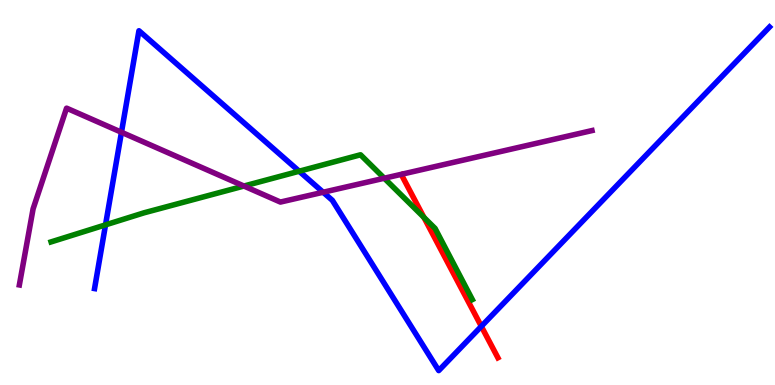[{'lines': ['blue', 'red'], 'intersections': [{'x': 6.21, 'y': 1.52}]}, {'lines': ['green', 'red'], 'intersections': [{'x': 5.47, 'y': 4.35}]}, {'lines': ['purple', 'red'], 'intersections': []}, {'lines': ['blue', 'green'], 'intersections': [{'x': 1.36, 'y': 4.16}, {'x': 3.86, 'y': 5.55}]}, {'lines': ['blue', 'purple'], 'intersections': [{'x': 1.57, 'y': 6.56}, {'x': 4.17, 'y': 5.01}]}, {'lines': ['green', 'purple'], 'intersections': [{'x': 3.15, 'y': 5.17}, {'x': 4.96, 'y': 5.37}]}]